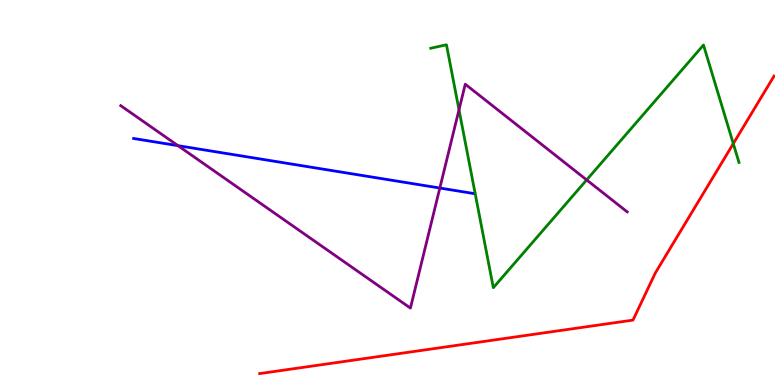[{'lines': ['blue', 'red'], 'intersections': []}, {'lines': ['green', 'red'], 'intersections': [{'x': 9.46, 'y': 6.27}]}, {'lines': ['purple', 'red'], 'intersections': []}, {'lines': ['blue', 'green'], 'intersections': []}, {'lines': ['blue', 'purple'], 'intersections': [{'x': 2.3, 'y': 6.22}, {'x': 5.68, 'y': 5.12}]}, {'lines': ['green', 'purple'], 'intersections': [{'x': 5.92, 'y': 7.15}, {'x': 7.57, 'y': 5.33}]}]